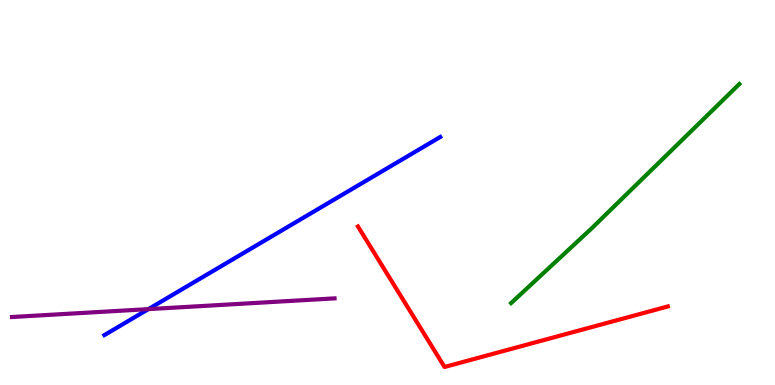[{'lines': ['blue', 'red'], 'intersections': []}, {'lines': ['green', 'red'], 'intersections': []}, {'lines': ['purple', 'red'], 'intersections': []}, {'lines': ['blue', 'green'], 'intersections': []}, {'lines': ['blue', 'purple'], 'intersections': [{'x': 1.91, 'y': 1.97}]}, {'lines': ['green', 'purple'], 'intersections': []}]